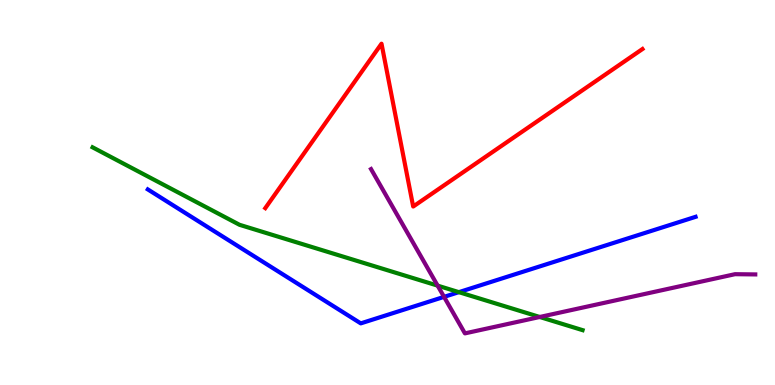[{'lines': ['blue', 'red'], 'intersections': []}, {'lines': ['green', 'red'], 'intersections': []}, {'lines': ['purple', 'red'], 'intersections': []}, {'lines': ['blue', 'green'], 'intersections': [{'x': 5.92, 'y': 2.41}]}, {'lines': ['blue', 'purple'], 'intersections': [{'x': 5.73, 'y': 2.29}]}, {'lines': ['green', 'purple'], 'intersections': [{'x': 5.65, 'y': 2.58}, {'x': 6.96, 'y': 1.77}]}]